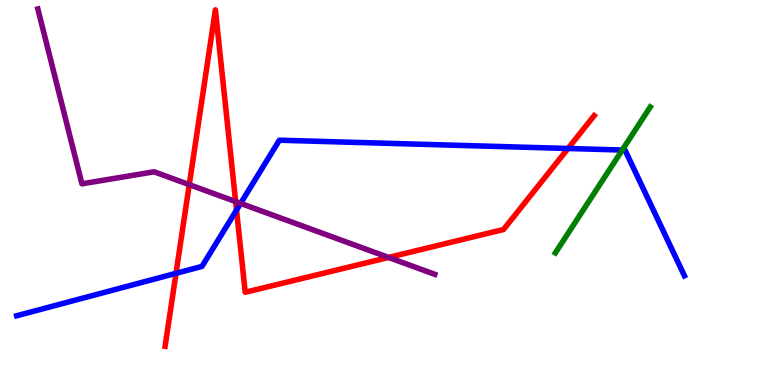[{'lines': ['blue', 'red'], 'intersections': [{'x': 2.27, 'y': 2.9}, {'x': 3.05, 'y': 4.54}, {'x': 7.33, 'y': 6.14}]}, {'lines': ['green', 'red'], 'intersections': []}, {'lines': ['purple', 'red'], 'intersections': [{'x': 2.44, 'y': 5.2}, {'x': 3.04, 'y': 4.76}, {'x': 5.01, 'y': 3.31}]}, {'lines': ['blue', 'green'], 'intersections': [{'x': 8.03, 'y': 6.1}]}, {'lines': ['blue', 'purple'], 'intersections': [{'x': 3.1, 'y': 4.72}]}, {'lines': ['green', 'purple'], 'intersections': []}]